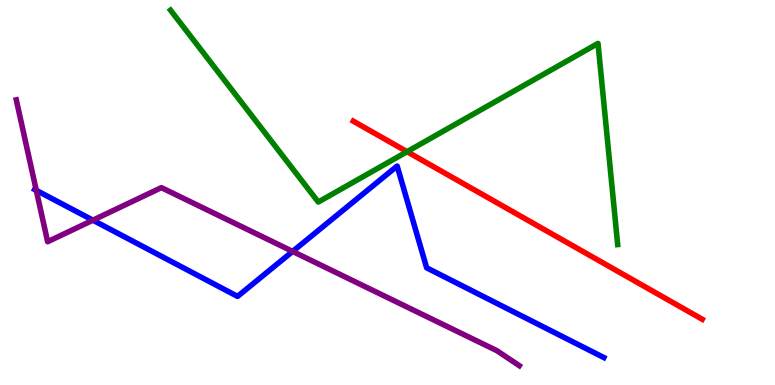[{'lines': ['blue', 'red'], 'intersections': []}, {'lines': ['green', 'red'], 'intersections': [{'x': 5.25, 'y': 6.06}]}, {'lines': ['purple', 'red'], 'intersections': []}, {'lines': ['blue', 'green'], 'intersections': []}, {'lines': ['blue', 'purple'], 'intersections': [{'x': 0.468, 'y': 5.06}, {'x': 1.2, 'y': 4.28}, {'x': 3.78, 'y': 3.47}]}, {'lines': ['green', 'purple'], 'intersections': []}]